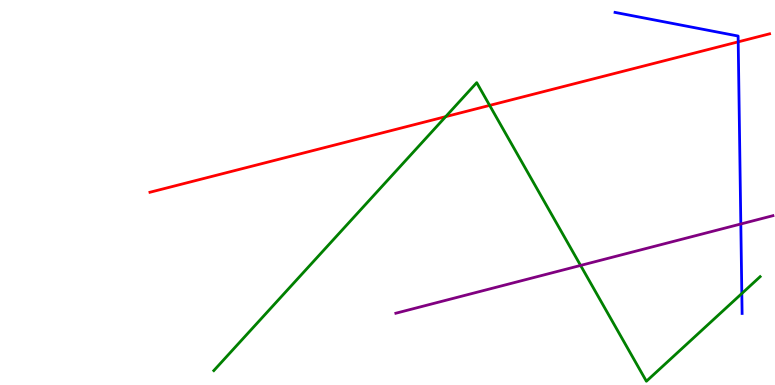[{'lines': ['blue', 'red'], 'intersections': [{'x': 9.53, 'y': 8.91}]}, {'lines': ['green', 'red'], 'intersections': [{'x': 5.75, 'y': 6.97}, {'x': 6.32, 'y': 7.26}]}, {'lines': ['purple', 'red'], 'intersections': []}, {'lines': ['blue', 'green'], 'intersections': [{'x': 9.57, 'y': 2.38}]}, {'lines': ['blue', 'purple'], 'intersections': [{'x': 9.56, 'y': 4.18}]}, {'lines': ['green', 'purple'], 'intersections': [{'x': 7.49, 'y': 3.11}]}]